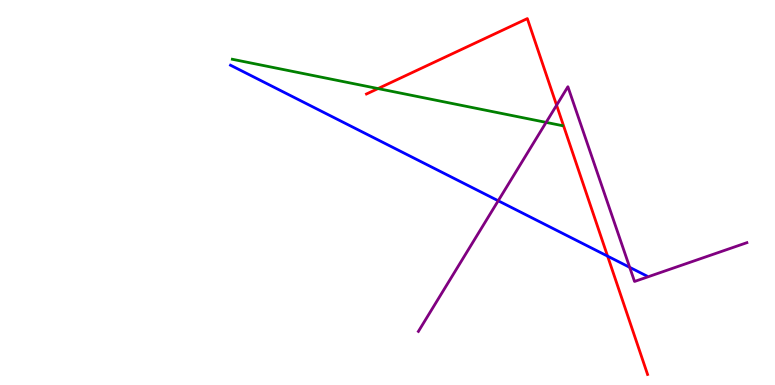[{'lines': ['blue', 'red'], 'intersections': [{'x': 7.84, 'y': 3.35}]}, {'lines': ['green', 'red'], 'intersections': [{'x': 4.88, 'y': 7.7}]}, {'lines': ['purple', 'red'], 'intersections': [{'x': 7.18, 'y': 7.27}]}, {'lines': ['blue', 'green'], 'intersections': []}, {'lines': ['blue', 'purple'], 'intersections': [{'x': 6.43, 'y': 4.79}, {'x': 8.13, 'y': 3.06}]}, {'lines': ['green', 'purple'], 'intersections': [{'x': 7.05, 'y': 6.82}]}]